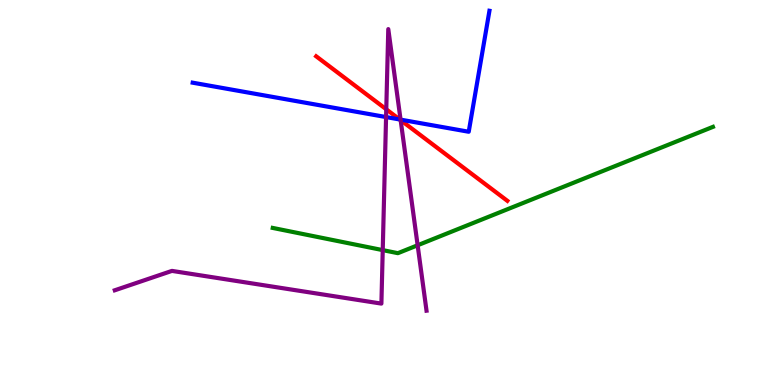[{'lines': ['blue', 'red'], 'intersections': [{'x': 5.16, 'y': 6.9}]}, {'lines': ['green', 'red'], 'intersections': []}, {'lines': ['purple', 'red'], 'intersections': [{'x': 4.98, 'y': 7.16}, {'x': 5.17, 'y': 6.88}]}, {'lines': ['blue', 'green'], 'intersections': []}, {'lines': ['blue', 'purple'], 'intersections': [{'x': 4.98, 'y': 6.96}, {'x': 5.17, 'y': 6.89}]}, {'lines': ['green', 'purple'], 'intersections': [{'x': 4.94, 'y': 3.5}, {'x': 5.39, 'y': 3.63}]}]